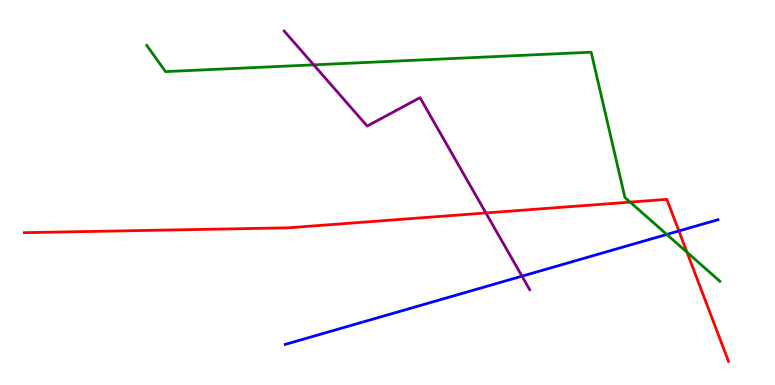[{'lines': ['blue', 'red'], 'intersections': [{'x': 8.76, 'y': 4.0}]}, {'lines': ['green', 'red'], 'intersections': [{'x': 8.13, 'y': 4.75}, {'x': 8.86, 'y': 3.45}]}, {'lines': ['purple', 'red'], 'intersections': [{'x': 6.27, 'y': 4.47}]}, {'lines': ['blue', 'green'], 'intersections': [{'x': 8.6, 'y': 3.91}]}, {'lines': ['blue', 'purple'], 'intersections': [{'x': 6.74, 'y': 2.83}]}, {'lines': ['green', 'purple'], 'intersections': [{'x': 4.05, 'y': 8.32}]}]